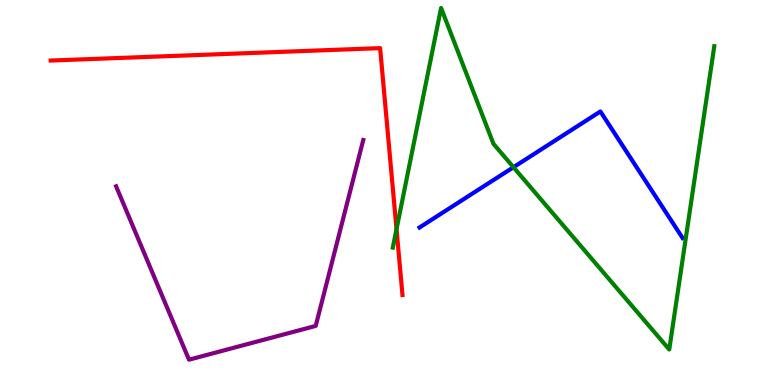[{'lines': ['blue', 'red'], 'intersections': []}, {'lines': ['green', 'red'], 'intersections': [{'x': 5.12, 'y': 4.05}]}, {'lines': ['purple', 'red'], 'intersections': []}, {'lines': ['blue', 'green'], 'intersections': [{'x': 6.63, 'y': 5.66}]}, {'lines': ['blue', 'purple'], 'intersections': []}, {'lines': ['green', 'purple'], 'intersections': []}]